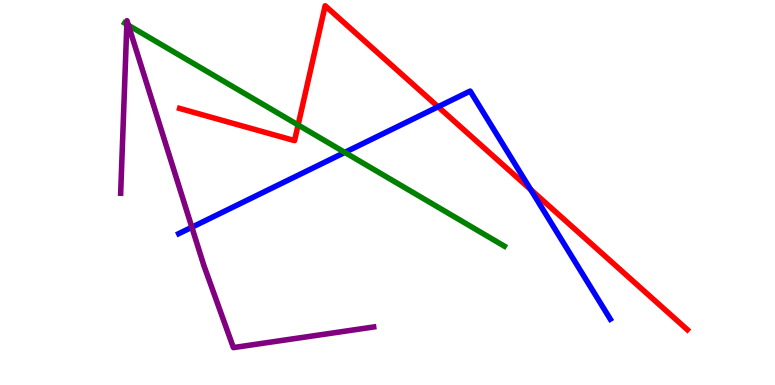[{'lines': ['blue', 'red'], 'intersections': [{'x': 5.65, 'y': 7.23}, {'x': 6.85, 'y': 5.08}]}, {'lines': ['green', 'red'], 'intersections': [{'x': 3.85, 'y': 6.75}]}, {'lines': ['purple', 'red'], 'intersections': []}, {'lines': ['blue', 'green'], 'intersections': [{'x': 4.45, 'y': 6.04}]}, {'lines': ['blue', 'purple'], 'intersections': [{'x': 2.48, 'y': 4.1}]}, {'lines': ['green', 'purple'], 'intersections': [{'x': 1.64, 'y': 9.37}, {'x': 1.66, 'y': 9.34}]}]